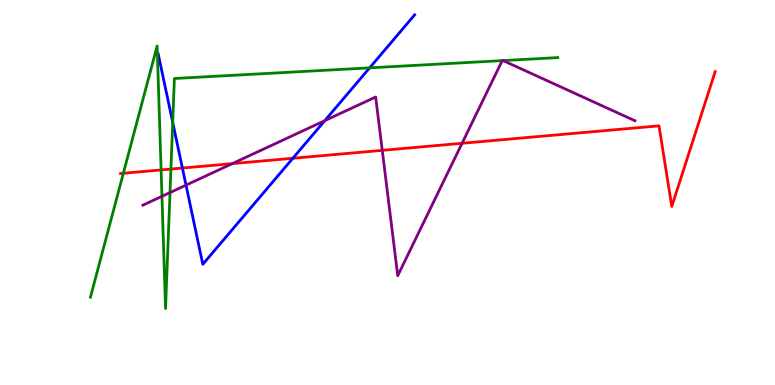[{'lines': ['blue', 'red'], 'intersections': [{'x': 2.35, 'y': 5.64}, {'x': 3.78, 'y': 5.89}]}, {'lines': ['green', 'red'], 'intersections': [{'x': 1.59, 'y': 5.5}, {'x': 2.08, 'y': 5.59}, {'x': 2.21, 'y': 5.61}]}, {'lines': ['purple', 'red'], 'intersections': [{'x': 3.0, 'y': 5.75}, {'x': 4.93, 'y': 6.09}, {'x': 5.96, 'y': 6.28}]}, {'lines': ['blue', 'green'], 'intersections': [{'x': 2.23, 'y': 6.82}, {'x': 4.77, 'y': 8.24}]}, {'lines': ['blue', 'purple'], 'intersections': [{'x': 2.4, 'y': 5.19}, {'x': 4.19, 'y': 6.87}]}, {'lines': ['green', 'purple'], 'intersections': [{'x': 2.09, 'y': 4.9}, {'x': 2.19, 'y': 5.0}, {'x': 6.48, 'y': 8.43}, {'x': 6.49, 'y': 8.43}]}]